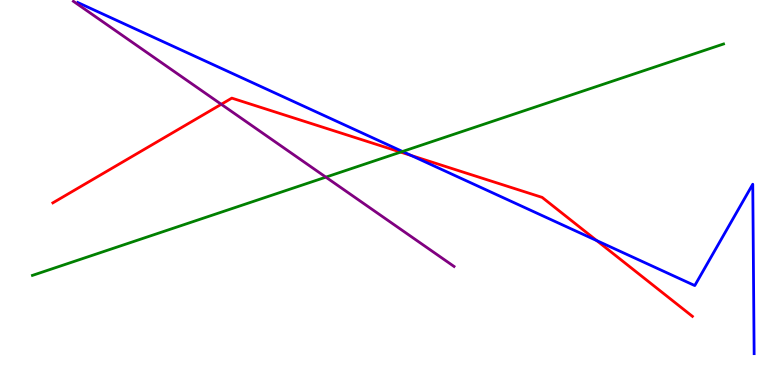[{'lines': ['blue', 'red'], 'intersections': [{'x': 5.31, 'y': 5.96}, {'x': 7.7, 'y': 3.75}]}, {'lines': ['green', 'red'], 'intersections': [{'x': 5.17, 'y': 6.05}]}, {'lines': ['purple', 'red'], 'intersections': [{'x': 2.86, 'y': 7.29}]}, {'lines': ['blue', 'green'], 'intersections': [{'x': 5.19, 'y': 6.07}]}, {'lines': ['blue', 'purple'], 'intersections': []}, {'lines': ['green', 'purple'], 'intersections': [{'x': 4.2, 'y': 5.4}]}]